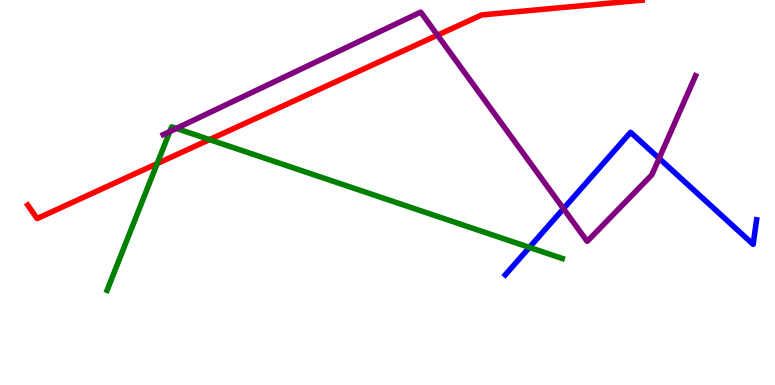[{'lines': ['blue', 'red'], 'intersections': []}, {'lines': ['green', 'red'], 'intersections': [{'x': 2.03, 'y': 5.75}, {'x': 2.7, 'y': 6.37}]}, {'lines': ['purple', 'red'], 'intersections': [{'x': 5.64, 'y': 9.09}]}, {'lines': ['blue', 'green'], 'intersections': [{'x': 6.83, 'y': 3.57}]}, {'lines': ['blue', 'purple'], 'intersections': [{'x': 7.27, 'y': 4.58}, {'x': 8.5, 'y': 5.89}]}, {'lines': ['green', 'purple'], 'intersections': [{'x': 2.19, 'y': 6.58}, {'x': 2.28, 'y': 6.66}]}]